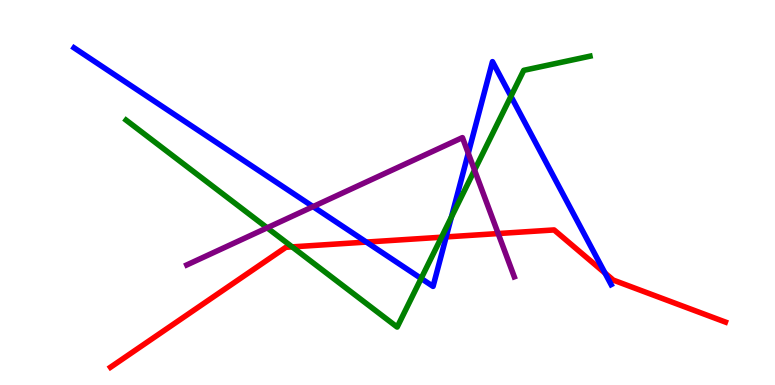[{'lines': ['blue', 'red'], 'intersections': [{'x': 4.73, 'y': 3.71}, {'x': 5.76, 'y': 3.85}, {'x': 7.81, 'y': 2.91}]}, {'lines': ['green', 'red'], 'intersections': [{'x': 3.77, 'y': 3.59}, {'x': 5.7, 'y': 3.84}]}, {'lines': ['purple', 'red'], 'intersections': [{'x': 6.43, 'y': 3.93}]}, {'lines': ['blue', 'green'], 'intersections': [{'x': 5.43, 'y': 2.77}, {'x': 5.82, 'y': 4.36}, {'x': 6.59, 'y': 7.5}]}, {'lines': ['blue', 'purple'], 'intersections': [{'x': 4.04, 'y': 4.63}, {'x': 6.04, 'y': 6.02}]}, {'lines': ['green', 'purple'], 'intersections': [{'x': 3.45, 'y': 4.08}, {'x': 6.12, 'y': 5.58}]}]